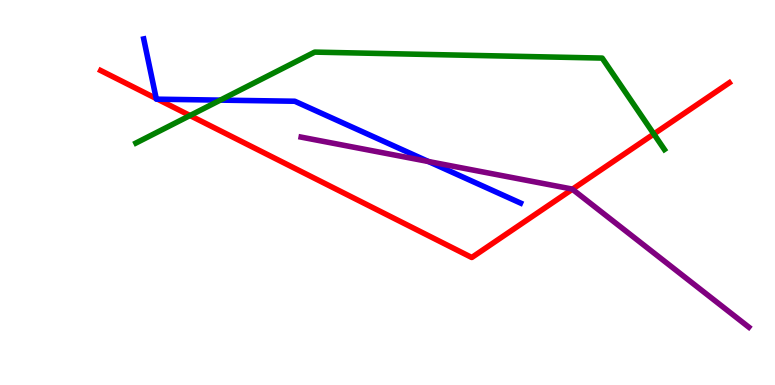[{'lines': ['blue', 'red'], 'intersections': [{'x': 2.02, 'y': 7.44}, {'x': 2.03, 'y': 7.42}]}, {'lines': ['green', 'red'], 'intersections': [{'x': 2.45, 'y': 7.0}, {'x': 8.44, 'y': 6.52}]}, {'lines': ['purple', 'red'], 'intersections': [{'x': 7.39, 'y': 5.08}]}, {'lines': ['blue', 'green'], 'intersections': [{'x': 2.84, 'y': 7.4}]}, {'lines': ['blue', 'purple'], 'intersections': [{'x': 5.53, 'y': 5.8}]}, {'lines': ['green', 'purple'], 'intersections': []}]